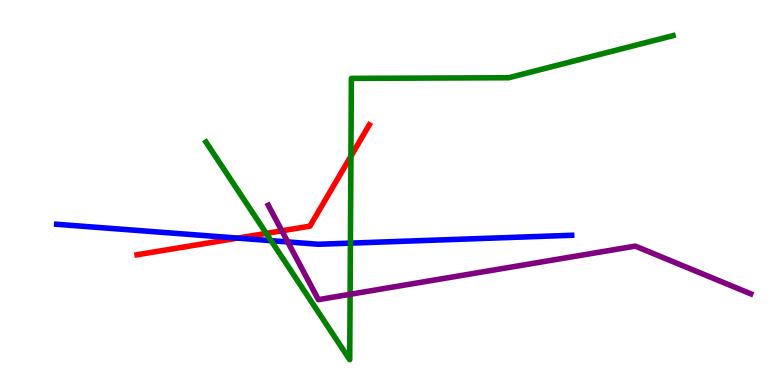[{'lines': ['blue', 'red'], 'intersections': [{'x': 3.07, 'y': 3.82}]}, {'lines': ['green', 'red'], 'intersections': [{'x': 3.44, 'y': 3.94}, {'x': 4.53, 'y': 5.94}]}, {'lines': ['purple', 'red'], 'intersections': [{'x': 3.64, 'y': 4.01}]}, {'lines': ['blue', 'green'], 'intersections': [{'x': 3.5, 'y': 3.75}, {'x': 4.52, 'y': 3.68}]}, {'lines': ['blue', 'purple'], 'intersections': [{'x': 3.71, 'y': 3.72}]}, {'lines': ['green', 'purple'], 'intersections': [{'x': 4.52, 'y': 2.36}]}]